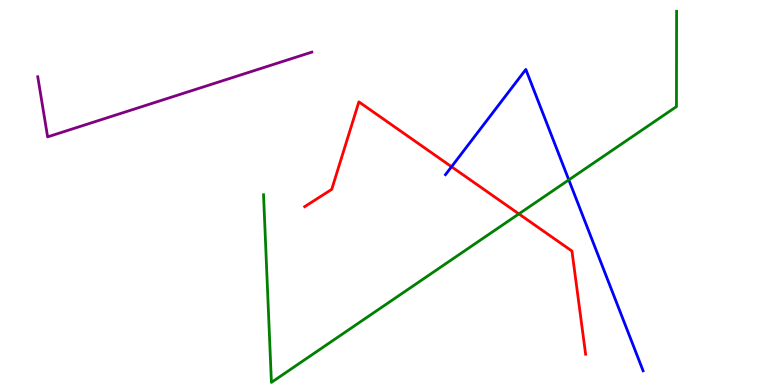[{'lines': ['blue', 'red'], 'intersections': [{'x': 5.83, 'y': 5.67}]}, {'lines': ['green', 'red'], 'intersections': [{'x': 6.7, 'y': 4.44}]}, {'lines': ['purple', 'red'], 'intersections': []}, {'lines': ['blue', 'green'], 'intersections': [{'x': 7.34, 'y': 5.33}]}, {'lines': ['blue', 'purple'], 'intersections': []}, {'lines': ['green', 'purple'], 'intersections': []}]